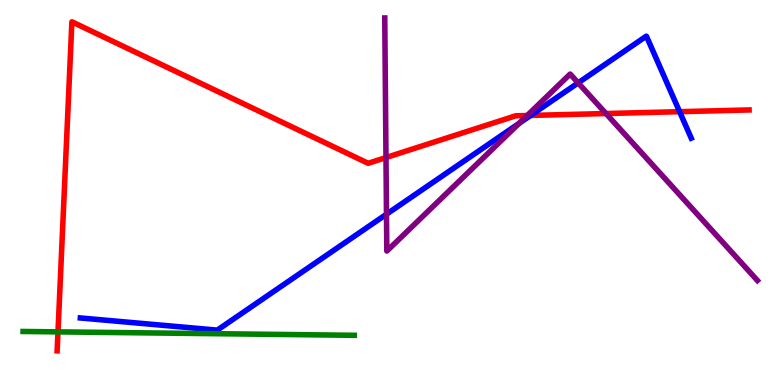[{'lines': ['blue', 'red'], 'intersections': [{'x': 6.85, 'y': 7.0}, {'x': 8.77, 'y': 7.1}]}, {'lines': ['green', 'red'], 'intersections': [{'x': 0.748, 'y': 1.38}]}, {'lines': ['purple', 'red'], 'intersections': [{'x': 4.98, 'y': 5.91}, {'x': 6.8, 'y': 7.0}, {'x': 7.82, 'y': 7.05}]}, {'lines': ['blue', 'green'], 'intersections': []}, {'lines': ['blue', 'purple'], 'intersections': [{'x': 4.99, 'y': 4.44}, {'x': 6.7, 'y': 6.8}, {'x': 7.46, 'y': 7.85}]}, {'lines': ['green', 'purple'], 'intersections': []}]